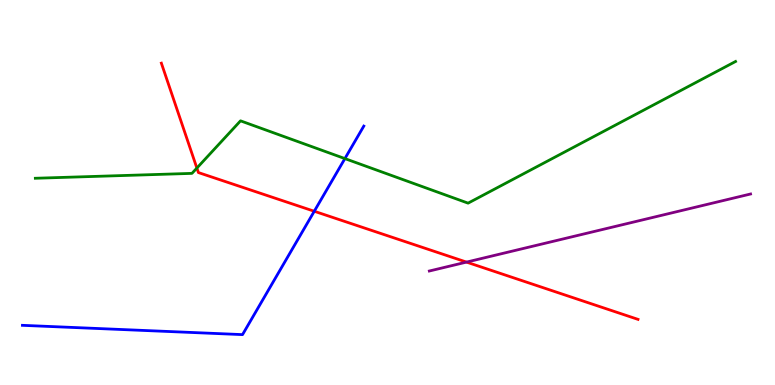[{'lines': ['blue', 'red'], 'intersections': [{'x': 4.06, 'y': 4.51}]}, {'lines': ['green', 'red'], 'intersections': [{'x': 2.54, 'y': 5.63}]}, {'lines': ['purple', 'red'], 'intersections': [{'x': 6.02, 'y': 3.19}]}, {'lines': ['blue', 'green'], 'intersections': [{'x': 4.45, 'y': 5.88}]}, {'lines': ['blue', 'purple'], 'intersections': []}, {'lines': ['green', 'purple'], 'intersections': []}]